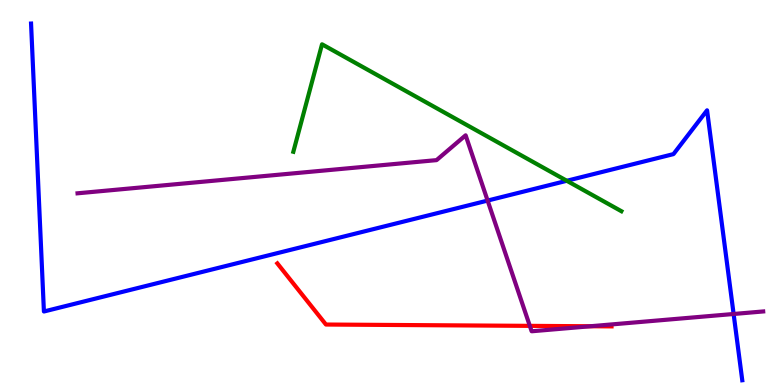[{'lines': ['blue', 'red'], 'intersections': []}, {'lines': ['green', 'red'], 'intersections': []}, {'lines': ['purple', 'red'], 'intersections': [{'x': 6.84, 'y': 1.54}, {'x': 7.62, 'y': 1.53}]}, {'lines': ['blue', 'green'], 'intersections': [{'x': 7.31, 'y': 5.3}]}, {'lines': ['blue', 'purple'], 'intersections': [{'x': 6.29, 'y': 4.79}, {'x': 9.47, 'y': 1.84}]}, {'lines': ['green', 'purple'], 'intersections': []}]